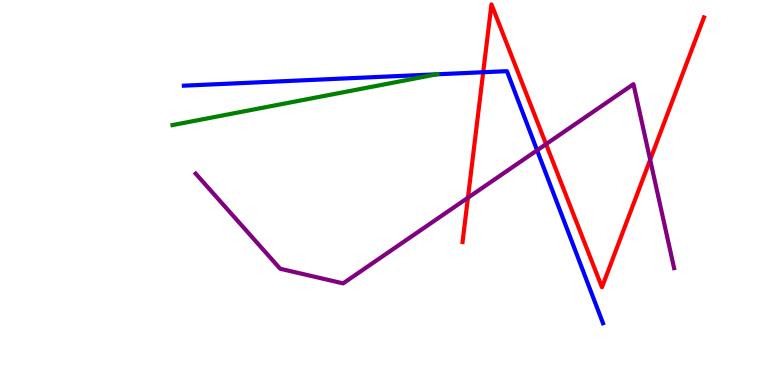[{'lines': ['blue', 'red'], 'intersections': [{'x': 6.23, 'y': 8.12}]}, {'lines': ['green', 'red'], 'intersections': []}, {'lines': ['purple', 'red'], 'intersections': [{'x': 6.04, 'y': 4.86}, {'x': 7.05, 'y': 6.26}, {'x': 8.39, 'y': 5.85}]}, {'lines': ['blue', 'green'], 'intersections': [{'x': 5.64, 'y': 8.07}]}, {'lines': ['blue', 'purple'], 'intersections': [{'x': 6.93, 'y': 6.1}]}, {'lines': ['green', 'purple'], 'intersections': []}]